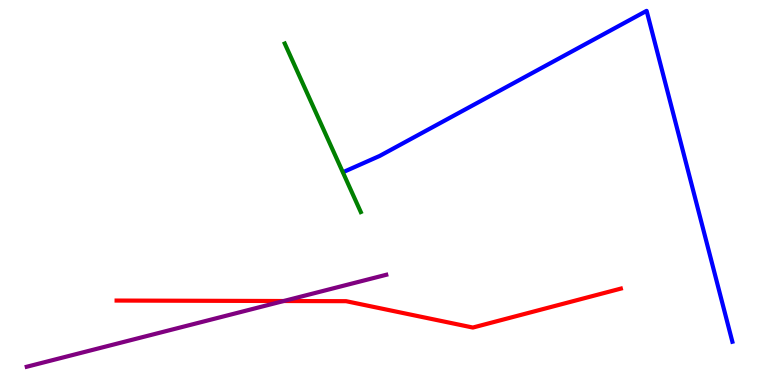[{'lines': ['blue', 'red'], 'intersections': []}, {'lines': ['green', 'red'], 'intersections': []}, {'lines': ['purple', 'red'], 'intersections': [{'x': 3.66, 'y': 2.18}]}, {'lines': ['blue', 'green'], 'intersections': []}, {'lines': ['blue', 'purple'], 'intersections': []}, {'lines': ['green', 'purple'], 'intersections': []}]